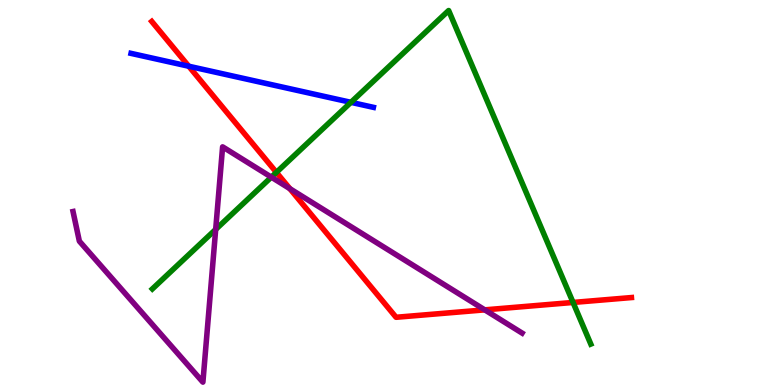[{'lines': ['blue', 'red'], 'intersections': [{'x': 2.44, 'y': 8.28}]}, {'lines': ['green', 'red'], 'intersections': [{'x': 3.57, 'y': 5.52}, {'x': 7.39, 'y': 2.14}]}, {'lines': ['purple', 'red'], 'intersections': [{'x': 3.74, 'y': 5.1}, {'x': 6.25, 'y': 1.95}]}, {'lines': ['blue', 'green'], 'intersections': [{'x': 4.53, 'y': 7.34}]}, {'lines': ['blue', 'purple'], 'intersections': []}, {'lines': ['green', 'purple'], 'intersections': [{'x': 2.78, 'y': 4.04}, {'x': 3.5, 'y': 5.4}]}]